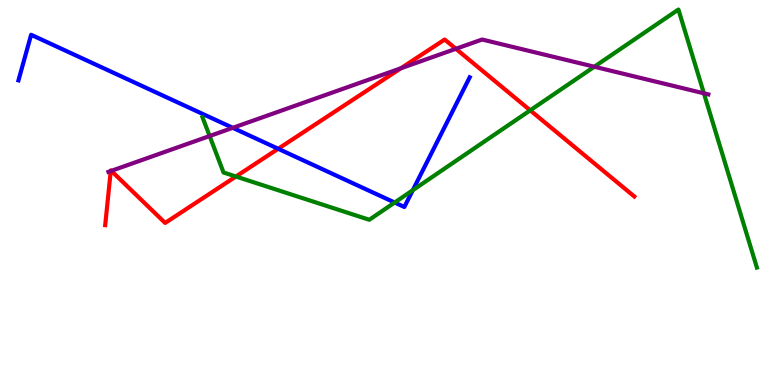[{'lines': ['blue', 'red'], 'intersections': [{'x': 3.59, 'y': 6.14}]}, {'lines': ['green', 'red'], 'intersections': [{'x': 3.04, 'y': 5.42}, {'x': 6.84, 'y': 7.13}]}, {'lines': ['purple', 'red'], 'intersections': [{'x': 1.43, 'y': 5.56}, {'x': 1.44, 'y': 5.56}, {'x': 5.17, 'y': 8.23}, {'x': 5.88, 'y': 8.73}]}, {'lines': ['blue', 'green'], 'intersections': [{'x': 5.09, 'y': 4.74}, {'x': 5.33, 'y': 5.06}]}, {'lines': ['blue', 'purple'], 'intersections': [{'x': 3.0, 'y': 6.68}]}, {'lines': ['green', 'purple'], 'intersections': [{'x': 2.71, 'y': 6.47}, {'x': 7.67, 'y': 8.27}, {'x': 9.08, 'y': 7.58}]}]